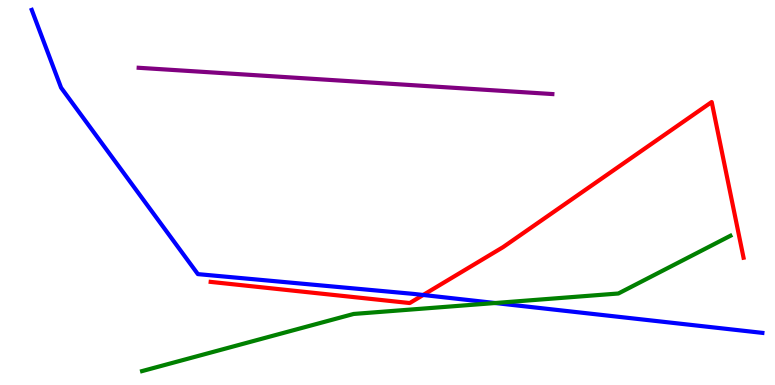[{'lines': ['blue', 'red'], 'intersections': [{'x': 5.46, 'y': 2.34}]}, {'lines': ['green', 'red'], 'intersections': []}, {'lines': ['purple', 'red'], 'intersections': []}, {'lines': ['blue', 'green'], 'intersections': [{'x': 6.39, 'y': 2.13}]}, {'lines': ['blue', 'purple'], 'intersections': []}, {'lines': ['green', 'purple'], 'intersections': []}]